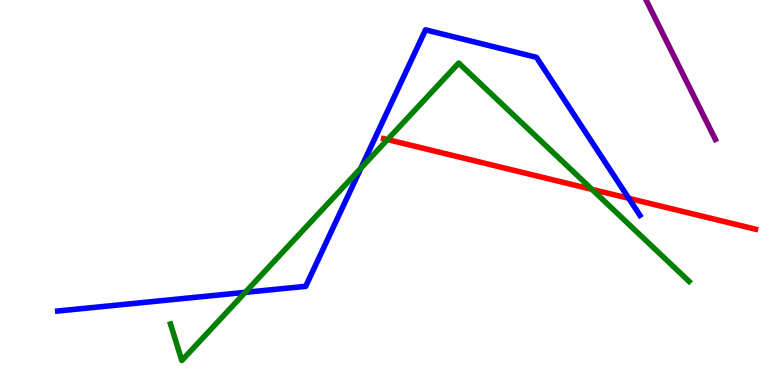[{'lines': ['blue', 'red'], 'intersections': [{'x': 8.11, 'y': 4.85}]}, {'lines': ['green', 'red'], 'intersections': [{'x': 5.0, 'y': 6.37}, {'x': 7.64, 'y': 5.08}]}, {'lines': ['purple', 'red'], 'intersections': []}, {'lines': ['blue', 'green'], 'intersections': [{'x': 3.16, 'y': 2.41}, {'x': 4.66, 'y': 5.63}]}, {'lines': ['blue', 'purple'], 'intersections': []}, {'lines': ['green', 'purple'], 'intersections': []}]